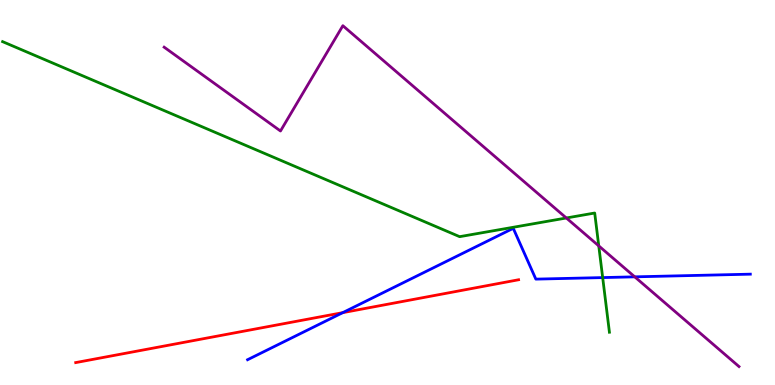[{'lines': ['blue', 'red'], 'intersections': [{'x': 4.42, 'y': 1.88}]}, {'lines': ['green', 'red'], 'intersections': []}, {'lines': ['purple', 'red'], 'intersections': []}, {'lines': ['blue', 'green'], 'intersections': [{'x': 7.78, 'y': 2.79}]}, {'lines': ['blue', 'purple'], 'intersections': [{'x': 8.19, 'y': 2.81}]}, {'lines': ['green', 'purple'], 'intersections': [{'x': 7.31, 'y': 4.34}, {'x': 7.73, 'y': 3.61}]}]